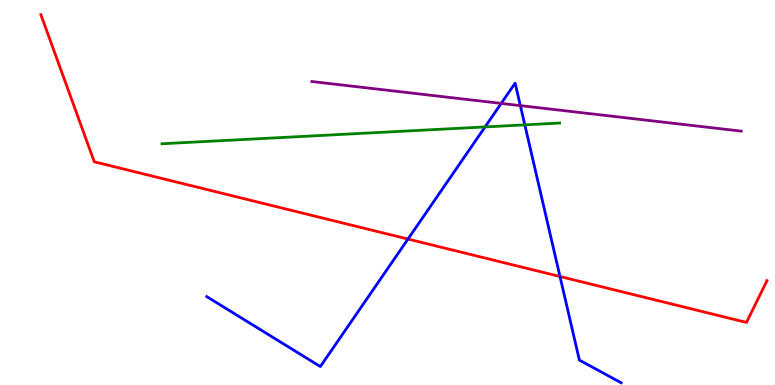[{'lines': ['blue', 'red'], 'intersections': [{'x': 5.26, 'y': 3.79}, {'x': 7.23, 'y': 2.82}]}, {'lines': ['green', 'red'], 'intersections': []}, {'lines': ['purple', 'red'], 'intersections': []}, {'lines': ['blue', 'green'], 'intersections': [{'x': 6.26, 'y': 6.7}, {'x': 6.77, 'y': 6.76}]}, {'lines': ['blue', 'purple'], 'intersections': [{'x': 6.47, 'y': 7.31}, {'x': 6.71, 'y': 7.26}]}, {'lines': ['green', 'purple'], 'intersections': []}]